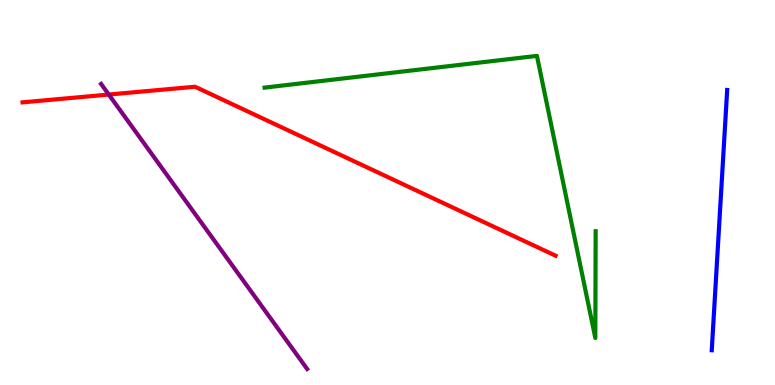[{'lines': ['blue', 'red'], 'intersections': []}, {'lines': ['green', 'red'], 'intersections': []}, {'lines': ['purple', 'red'], 'intersections': [{'x': 1.4, 'y': 7.54}]}, {'lines': ['blue', 'green'], 'intersections': []}, {'lines': ['blue', 'purple'], 'intersections': []}, {'lines': ['green', 'purple'], 'intersections': []}]